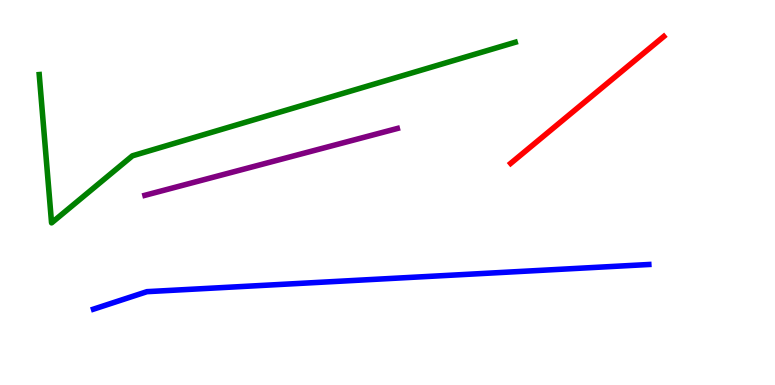[{'lines': ['blue', 'red'], 'intersections': []}, {'lines': ['green', 'red'], 'intersections': []}, {'lines': ['purple', 'red'], 'intersections': []}, {'lines': ['blue', 'green'], 'intersections': []}, {'lines': ['blue', 'purple'], 'intersections': []}, {'lines': ['green', 'purple'], 'intersections': []}]